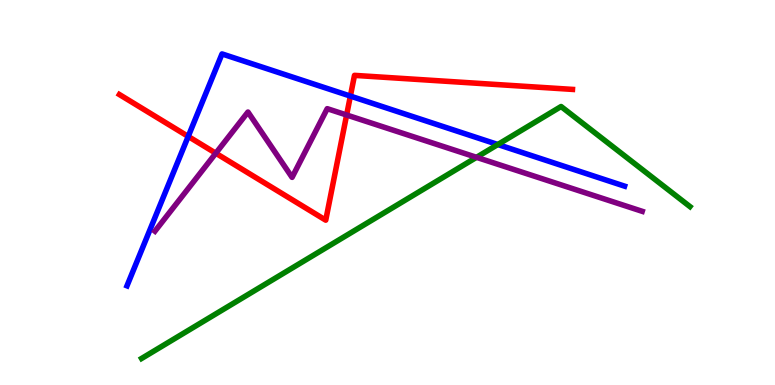[{'lines': ['blue', 'red'], 'intersections': [{'x': 2.43, 'y': 6.46}, {'x': 4.52, 'y': 7.5}]}, {'lines': ['green', 'red'], 'intersections': []}, {'lines': ['purple', 'red'], 'intersections': [{'x': 2.78, 'y': 6.02}, {'x': 4.47, 'y': 7.01}]}, {'lines': ['blue', 'green'], 'intersections': [{'x': 6.42, 'y': 6.25}]}, {'lines': ['blue', 'purple'], 'intersections': []}, {'lines': ['green', 'purple'], 'intersections': [{'x': 6.15, 'y': 5.91}]}]